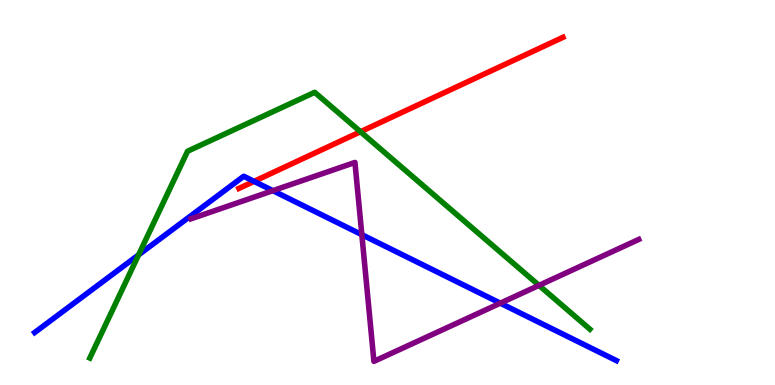[{'lines': ['blue', 'red'], 'intersections': [{'x': 3.28, 'y': 5.29}]}, {'lines': ['green', 'red'], 'intersections': [{'x': 4.65, 'y': 6.58}]}, {'lines': ['purple', 'red'], 'intersections': []}, {'lines': ['blue', 'green'], 'intersections': [{'x': 1.79, 'y': 3.38}]}, {'lines': ['blue', 'purple'], 'intersections': [{'x': 3.52, 'y': 5.05}, {'x': 4.67, 'y': 3.9}, {'x': 6.46, 'y': 2.13}]}, {'lines': ['green', 'purple'], 'intersections': [{'x': 6.95, 'y': 2.59}]}]